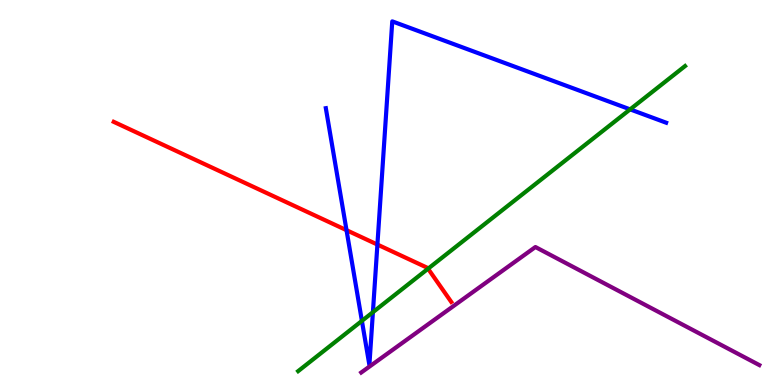[{'lines': ['blue', 'red'], 'intersections': [{'x': 4.47, 'y': 4.02}, {'x': 4.87, 'y': 3.65}]}, {'lines': ['green', 'red'], 'intersections': [{'x': 5.52, 'y': 3.02}]}, {'lines': ['purple', 'red'], 'intersections': []}, {'lines': ['blue', 'green'], 'intersections': [{'x': 4.67, 'y': 1.67}, {'x': 4.81, 'y': 1.89}, {'x': 8.13, 'y': 7.16}]}, {'lines': ['blue', 'purple'], 'intersections': []}, {'lines': ['green', 'purple'], 'intersections': []}]